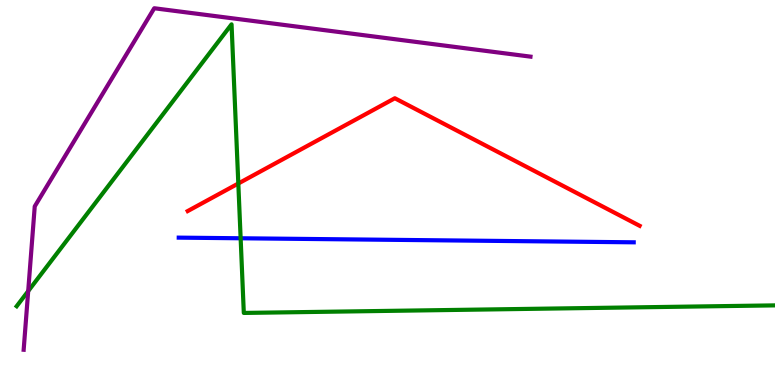[{'lines': ['blue', 'red'], 'intersections': []}, {'lines': ['green', 'red'], 'intersections': [{'x': 3.08, 'y': 5.23}]}, {'lines': ['purple', 'red'], 'intersections': []}, {'lines': ['blue', 'green'], 'intersections': [{'x': 3.11, 'y': 3.81}]}, {'lines': ['blue', 'purple'], 'intersections': []}, {'lines': ['green', 'purple'], 'intersections': [{'x': 0.364, 'y': 2.44}]}]